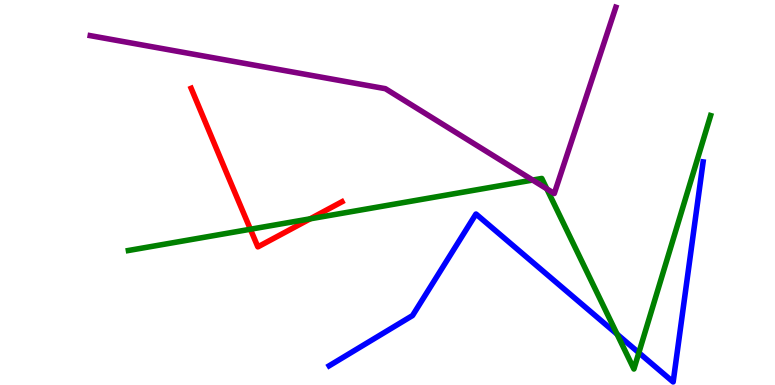[{'lines': ['blue', 'red'], 'intersections': []}, {'lines': ['green', 'red'], 'intersections': [{'x': 3.23, 'y': 4.05}, {'x': 4.0, 'y': 4.32}]}, {'lines': ['purple', 'red'], 'intersections': []}, {'lines': ['blue', 'green'], 'intersections': [{'x': 7.96, 'y': 1.32}, {'x': 8.24, 'y': 0.838}]}, {'lines': ['blue', 'purple'], 'intersections': []}, {'lines': ['green', 'purple'], 'intersections': [{'x': 6.87, 'y': 5.32}, {'x': 7.06, 'y': 5.09}]}]